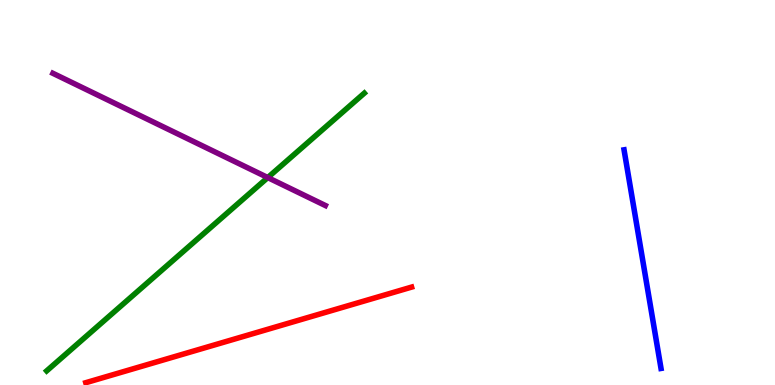[{'lines': ['blue', 'red'], 'intersections': []}, {'lines': ['green', 'red'], 'intersections': []}, {'lines': ['purple', 'red'], 'intersections': []}, {'lines': ['blue', 'green'], 'intersections': []}, {'lines': ['blue', 'purple'], 'intersections': []}, {'lines': ['green', 'purple'], 'intersections': [{'x': 3.46, 'y': 5.39}]}]